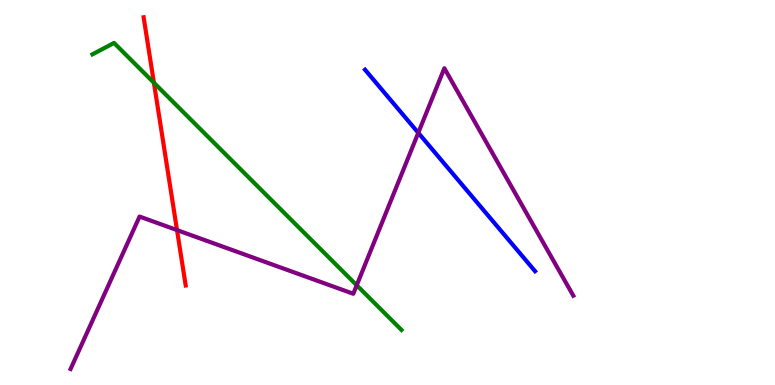[{'lines': ['blue', 'red'], 'intersections': []}, {'lines': ['green', 'red'], 'intersections': [{'x': 1.99, 'y': 7.85}]}, {'lines': ['purple', 'red'], 'intersections': [{'x': 2.28, 'y': 4.02}]}, {'lines': ['blue', 'green'], 'intersections': []}, {'lines': ['blue', 'purple'], 'intersections': [{'x': 5.4, 'y': 6.55}]}, {'lines': ['green', 'purple'], 'intersections': [{'x': 4.6, 'y': 2.59}]}]